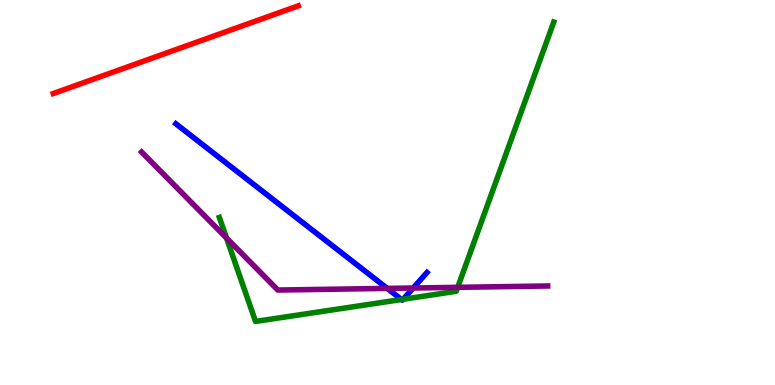[{'lines': ['blue', 'red'], 'intersections': []}, {'lines': ['green', 'red'], 'intersections': []}, {'lines': ['purple', 'red'], 'intersections': []}, {'lines': ['blue', 'green'], 'intersections': [{'x': 5.18, 'y': 2.22}, {'x': 5.2, 'y': 2.23}]}, {'lines': ['blue', 'purple'], 'intersections': [{'x': 5.0, 'y': 2.51}, {'x': 5.33, 'y': 2.52}]}, {'lines': ['green', 'purple'], 'intersections': [{'x': 2.92, 'y': 3.82}, {'x': 5.91, 'y': 2.54}]}]